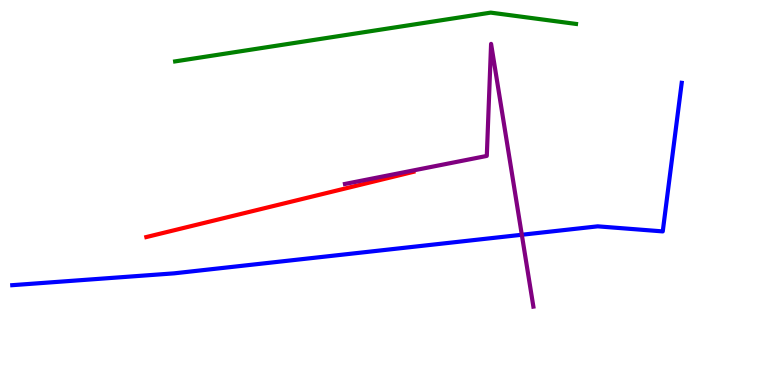[{'lines': ['blue', 'red'], 'intersections': []}, {'lines': ['green', 'red'], 'intersections': []}, {'lines': ['purple', 'red'], 'intersections': []}, {'lines': ['blue', 'green'], 'intersections': []}, {'lines': ['blue', 'purple'], 'intersections': [{'x': 6.73, 'y': 3.9}]}, {'lines': ['green', 'purple'], 'intersections': []}]